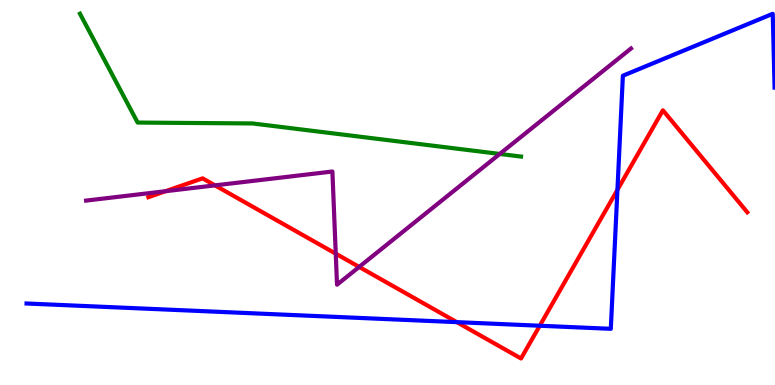[{'lines': ['blue', 'red'], 'intersections': [{'x': 5.89, 'y': 1.63}, {'x': 6.96, 'y': 1.54}, {'x': 7.97, 'y': 5.07}]}, {'lines': ['green', 'red'], 'intersections': []}, {'lines': ['purple', 'red'], 'intersections': [{'x': 2.14, 'y': 5.03}, {'x': 2.77, 'y': 5.18}, {'x': 4.33, 'y': 3.41}, {'x': 4.63, 'y': 3.07}]}, {'lines': ['blue', 'green'], 'intersections': []}, {'lines': ['blue', 'purple'], 'intersections': []}, {'lines': ['green', 'purple'], 'intersections': [{'x': 6.45, 'y': 6.0}]}]